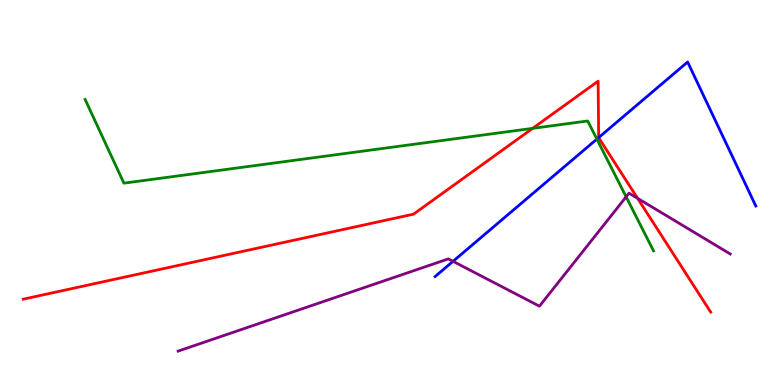[{'lines': ['blue', 'red'], 'intersections': [{'x': 7.72, 'y': 6.43}]}, {'lines': ['green', 'red'], 'intersections': [{'x': 6.87, 'y': 6.67}]}, {'lines': ['purple', 'red'], 'intersections': [{'x': 8.23, 'y': 4.85}]}, {'lines': ['blue', 'green'], 'intersections': [{'x': 7.7, 'y': 6.39}]}, {'lines': ['blue', 'purple'], 'intersections': [{'x': 5.85, 'y': 3.21}]}, {'lines': ['green', 'purple'], 'intersections': [{'x': 8.08, 'y': 4.89}]}]